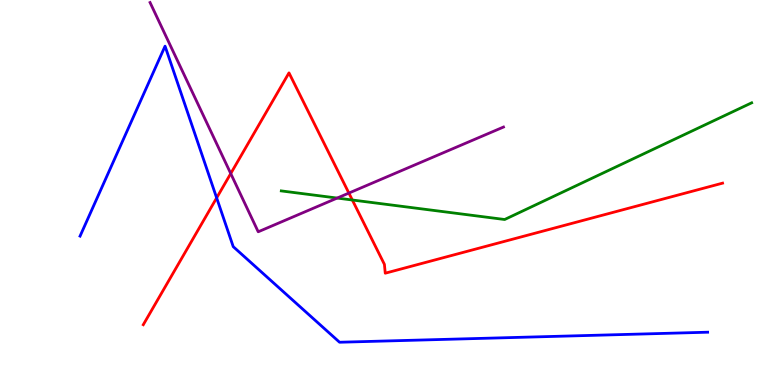[{'lines': ['blue', 'red'], 'intersections': [{'x': 2.8, 'y': 4.86}]}, {'lines': ['green', 'red'], 'intersections': [{'x': 4.55, 'y': 4.81}]}, {'lines': ['purple', 'red'], 'intersections': [{'x': 2.98, 'y': 5.49}, {'x': 4.5, 'y': 4.99}]}, {'lines': ['blue', 'green'], 'intersections': []}, {'lines': ['blue', 'purple'], 'intersections': []}, {'lines': ['green', 'purple'], 'intersections': [{'x': 4.35, 'y': 4.86}]}]